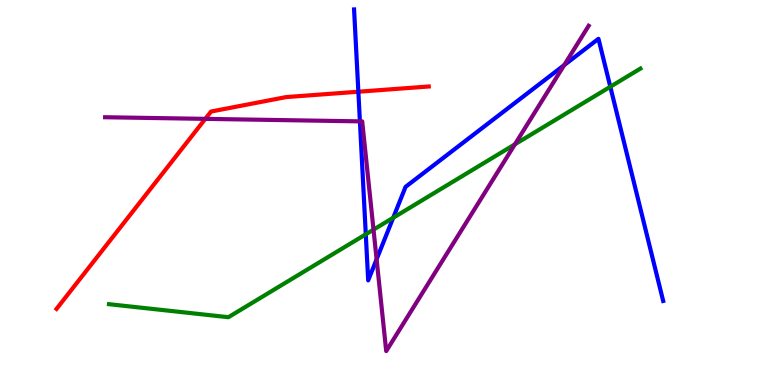[{'lines': ['blue', 'red'], 'intersections': [{'x': 4.62, 'y': 7.62}]}, {'lines': ['green', 'red'], 'intersections': []}, {'lines': ['purple', 'red'], 'intersections': [{'x': 2.65, 'y': 6.91}]}, {'lines': ['blue', 'green'], 'intersections': [{'x': 4.72, 'y': 3.91}, {'x': 5.07, 'y': 4.34}, {'x': 7.87, 'y': 7.75}]}, {'lines': ['blue', 'purple'], 'intersections': [{'x': 4.64, 'y': 6.85}, {'x': 4.86, 'y': 3.27}, {'x': 7.28, 'y': 8.31}]}, {'lines': ['green', 'purple'], 'intersections': [{'x': 4.82, 'y': 4.04}, {'x': 6.64, 'y': 6.25}]}]